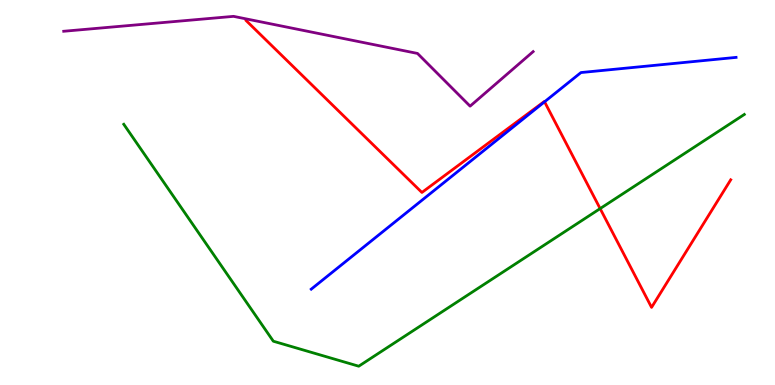[{'lines': ['blue', 'red'], 'intersections': [{'x': 7.03, 'y': 7.36}]}, {'lines': ['green', 'red'], 'intersections': [{'x': 7.74, 'y': 4.58}]}, {'lines': ['purple', 'red'], 'intersections': []}, {'lines': ['blue', 'green'], 'intersections': []}, {'lines': ['blue', 'purple'], 'intersections': []}, {'lines': ['green', 'purple'], 'intersections': []}]